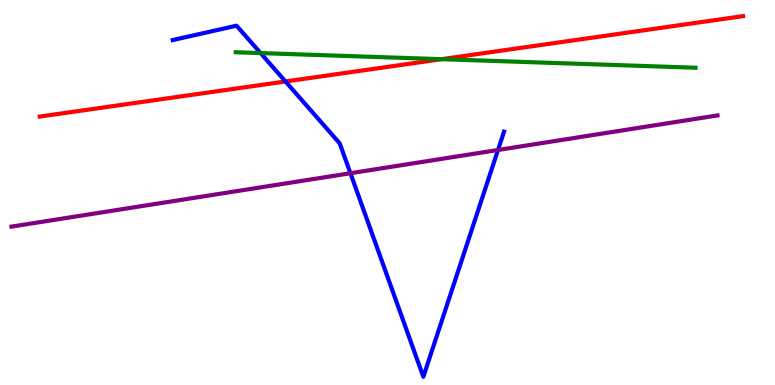[{'lines': ['blue', 'red'], 'intersections': [{'x': 3.68, 'y': 7.88}]}, {'lines': ['green', 'red'], 'intersections': [{'x': 5.7, 'y': 8.46}]}, {'lines': ['purple', 'red'], 'intersections': []}, {'lines': ['blue', 'green'], 'intersections': [{'x': 3.36, 'y': 8.62}]}, {'lines': ['blue', 'purple'], 'intersections': [{'x': 4.52, 'y': 5.5}, {'x': 6.43, 'y': 6.1}]}, {'lines': ['green', 'purple'], 'intersections': []}]